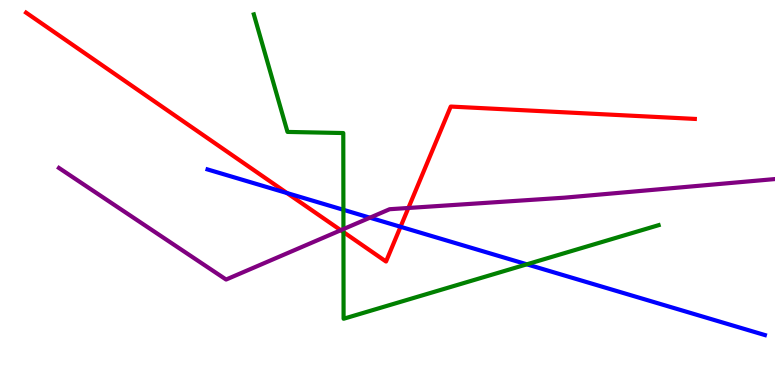[{'lines': ['blue', 'red'], 'intersections': [{'x': 3.7, 'y': 4.99}, {'x': 5.17, 'y': 4.11}]}, {'lines': ['green', 'red'], 'intersections': [{'x': 4.43, 'y': 3.97}]}, {'lines': ['purple', 'red'], 'intersections': [{'x': 4.4, 'y': 4.02}, {'x': 5.27, 'y': 4.6}]}, {'lines': ['blue', 'green'], 'intersections': [{'x': 4.43, 'y': 4.55}, {'x': 6.8, 'y': 3.13}]}, {'lines': ['blue', 'purple'], 'intersections': [{'x': 4.77, 'y': 4.35}]}, {'lines': ['green', 'purple'], 'intersections': [{'x': 4.43, 'y': 4.05}]}]